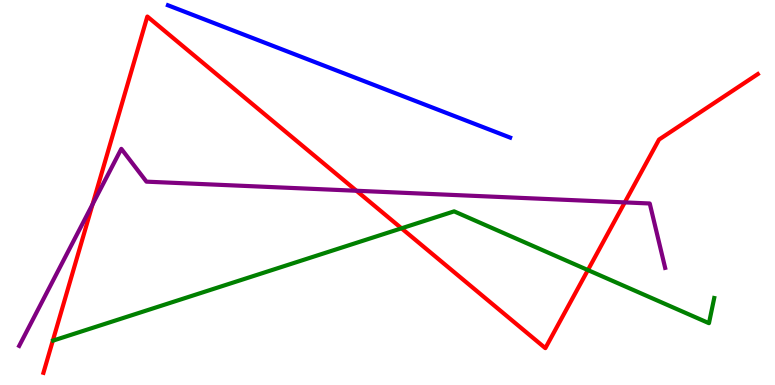[{'lines': ['blue', 'red'], 'intersections': []}, {'lines': ['green', 'red'], 'intersections': [{'x': 5.18, 'y': 4.07}, {'x': 7.59, 'y': 2.99}]}, {'lines': ['purple', 'red'], 'intersections': [{'x': 1.19, 'y': 4.69}, {'x': 4.6, 'y': 5.05}, {'x': 8.06, 'y': 4.74}]}, {'lines': ['blue', 'green'], 'intersections': []}, {'lines': ['blue', 'purple'], 'intersections': []}, {'lines': ['green', 'purple'], 'intersections': []}]